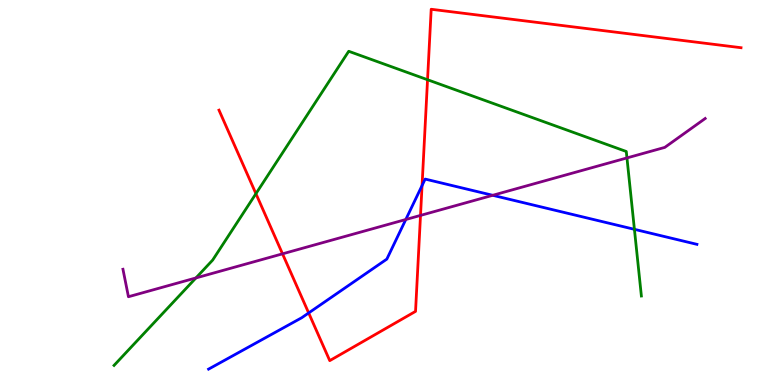[{'lines': ['blue', 'red'], 'intersections': [{'x': 3.98, 'y': 1.87}, {'x': 5.45, 'y': 5.18}]}, {'lines': ['green', 'red'], 'intersections': [{'x': 3.3, 'y': 4.97}, {'x': 5.52, 'y': 7.93}]}, {'lines': ['purple', 'red'], 'intersections': [{'x': 3.65, 'y': 3.41}, {'x': 5.43, 'y': 4.4}]}, {'lines': ['blue', 'green'], 'intersections': [{'x': 8.19, 'y': 4.04}]}, {'lines': ['blue', 'purple'], 'intersections': [{'x': 5.24, 'y': 4.3}, {'x': 6.36, 'y': 4.93}]}, {'lines': ['green', 'purple'], 'intersections': [{'x': 2.53, 'y': 2.78}, {'x': 8.09, 'y': 5.9}]}]